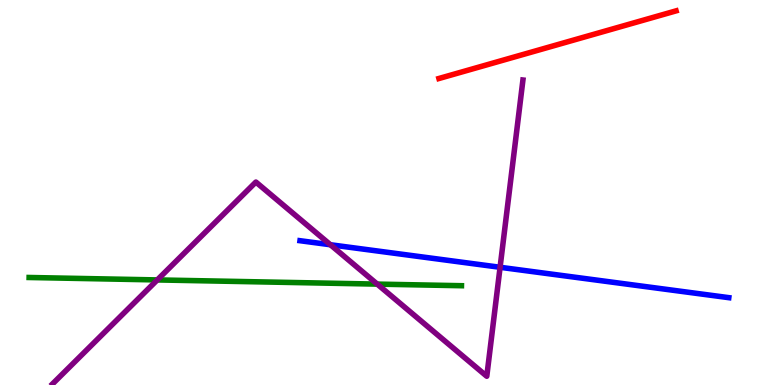[{'lines': ['blue', 'red'], 'intersections': []}, {'lines': ['green', 'red'], 'intersections': []}, {'lines': ['purple', 'red'], 'intersections': []}, {'lines': ['blue', 'green'], 'intersections': []}, {'lines': ['blue', 'purple'], 'intersections': [{'x': 4.26, 'y': 3.64}, {'x': 6.45, 'y': 3.06}]}, {'lines': ['green', 'purple'], 'intersections': [{'x': 2.03, 'y': 2.73}, {'x': 4.87, 'y': 2.62}]}]